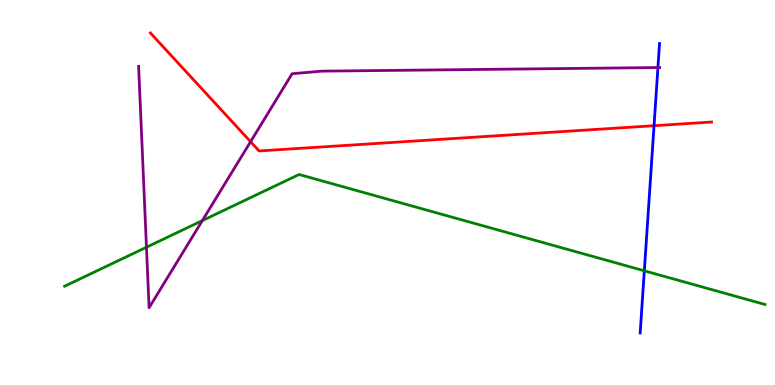[{'lines': ['blue', 'red'], 'intersections': [{'x': 8.44, 'y': 6.73}]}, {'lines': ['green', 'red'], 'intersections': []}, {'lines': ['purple', 'red'], 'intersections': [{'x': 3.23, 'y': 6.32}]}, {'lines': ['blue', 'green'], 'intersections': [{'x': 8.31, 'y': 2.97}]}, {'lines': ['blue', 'purple'], 'intersections': [{'x': 8.49, 'y': 8.25}]}, {'lines': ['green', 'purple'], 'intersections': [{'x': 1.89, 'y': 3.58}, {'x': 2.61, 'y': 4.27}]}]